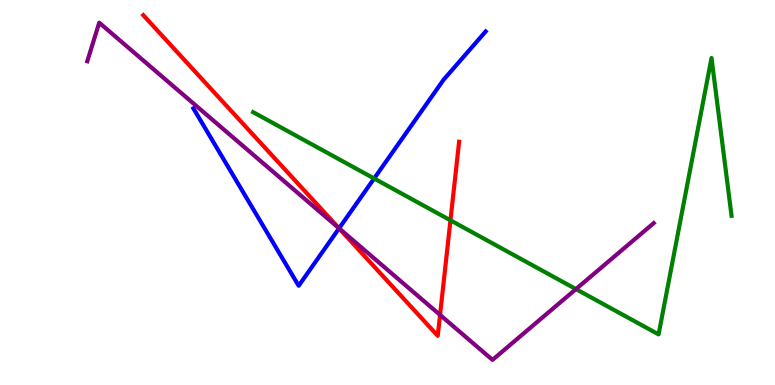[{'lines': ['blue', 'red'], 'intersections': [{'x': 4.37, 'y': 4.07}]}, {'lines': ['green', 'red'], 'intersections': [{'x': 5.81, 'y': 4.28}]}, {'lines': ['purple', 'red'], 'intersections': [{'x': 4.37, 'y': 4.07}, {'x': 5.68, 'y': 1.82}]}, {'lines': ['blue', 'green'], 'intersections': [{'x': 4.83, 'y': 5.36}]}, {'lines': ['blue', 'purple'], 'intersections': [{'x': 4.38, 'y': 4.07}]}, {'lines': ['green', 'purple'], 'intersections': [{'x': 7.43, 'y': 2.49}]}]